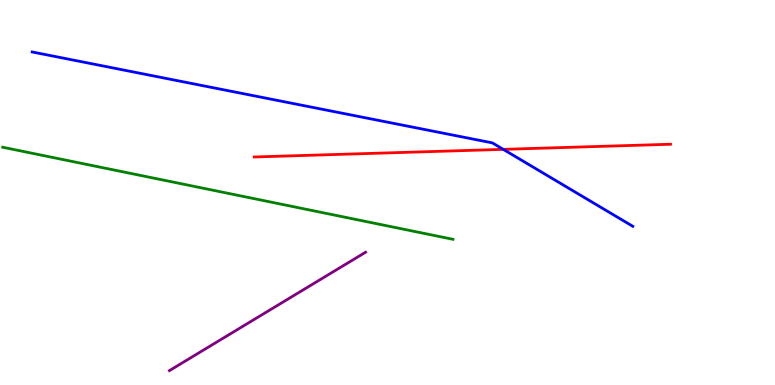[{'lines': ['blue', 'red'], 'intersections': [{'x': 6.49, 'y': 6.12}]}, {'lines': ['green', 'red'], 'intersections': []}, {'lines': ['purple', 'red'], 'intersections': []}, {'lines': ['blue', 'green'], 'intersections': []}, {'lines': ['blue', 'purple'], 'intersections': []}, {'lines': ['green', 'purple'], 'intersections': []}]